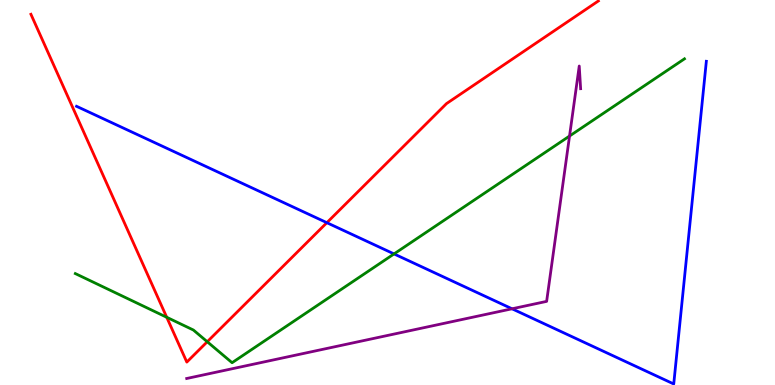[{'lines': ['blue', 'red'], 'intersections': [{'x': 4.22, 'y': 4.22}]}, {'lines': ['green', 'red'], 'intersections': [{'x': 2.15, 'y': 1.76}, {'x': 2.67, 'y': 1.12}]}, {'lines': ['purple', 'red'], 'intersections': []}, {'lines': ['blue', 'green'], 'intersections': [{'x': 5.08, 'y': 3.4}]}, {'lines': ['blue', 'purple'], 'intersections': [{'x': 6.61, 'y': 1.98}]}, {'lines': ['green', 'purple'], 'intersections': [{'x': 7.35, 'y': 6.47}]}]